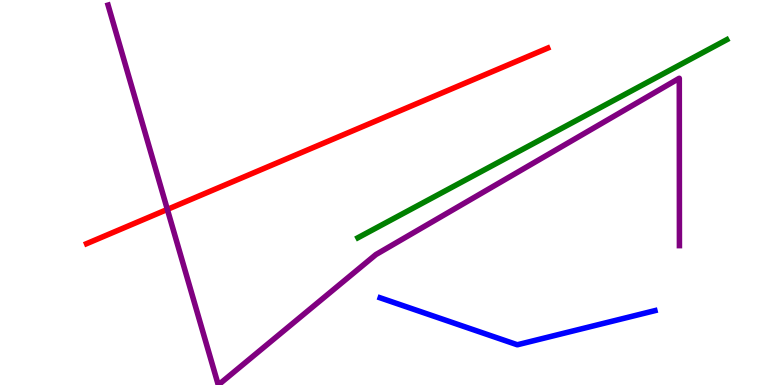[{'lines': ['blue', 'red'], 'intersections': []}, {'lines': ['green', 'red'], 'intersections': []}, {'lines': ['purple', 'red'], 'intersections': [{'x': 2.16, 'y': 4.56}]}, {'lines': ['blue', 'green'], 'intersections': []}, {'lines': ['blue', 'purple'], 'intersections': []}, {'lines': ['green', 'purple'], 'intersections': []}]